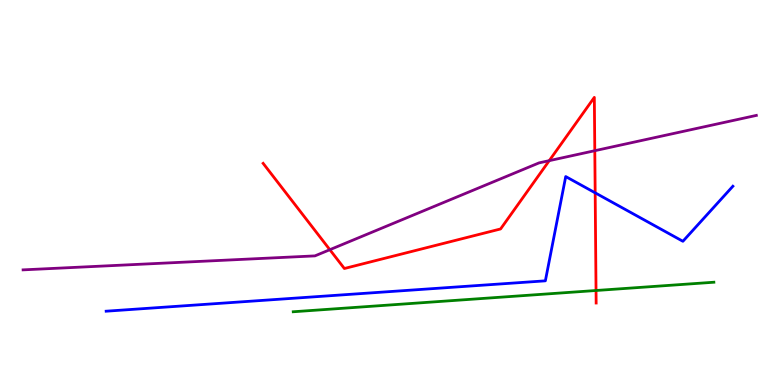[{'lines': ['blue', 'red'], 'intersections': [{'x': 7.68, 'y': 4.99}]}, {'lines': ['green', 'red'], 'intersections': [{'x': 7.69, 'y': 2.45}]}, {'lines': ['purple', 'red'], 'intersections': [{'x': 4.26, 'y': 3.51}, {'x': 7.09, 'y': 5.83}, {'x': 7.67, 'y': 6.09}]}, {'lines': ['blue', 'green'], 'intersections': []}, {'lines': ['blue', 'purple'], 'intersections': []}, {'lines': ['green', 'purple'], 'intersections': []}]